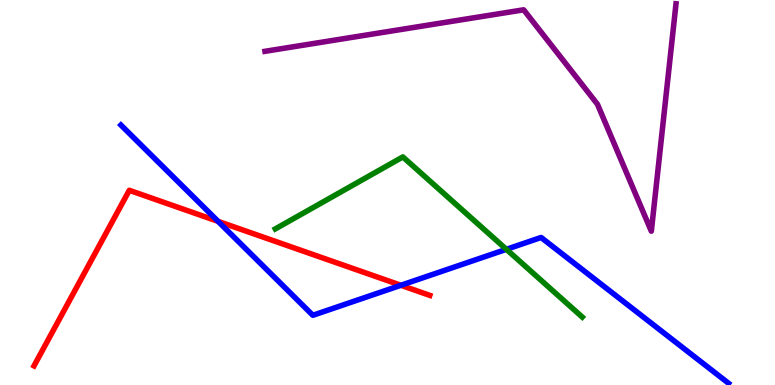[{'lines': ['blue', 'red'], 'intersections': [{'x': 2.81, 'y': 4.25}, {'x': 5.17, 'y': 2.59}]}, {'lines': ['green', 'red'], 'intersections': []}, {'lines': ['purple', 'red'], 'intersections': []}, {'lines': ['blue', 'green'], 'intersections': [{'x': 6.53, 'y': 3.52}]}, {'lines': ['blue', 'purple'], 'intersections': []}, {'lines': ['green', 'purple'], 'intersections': []}]